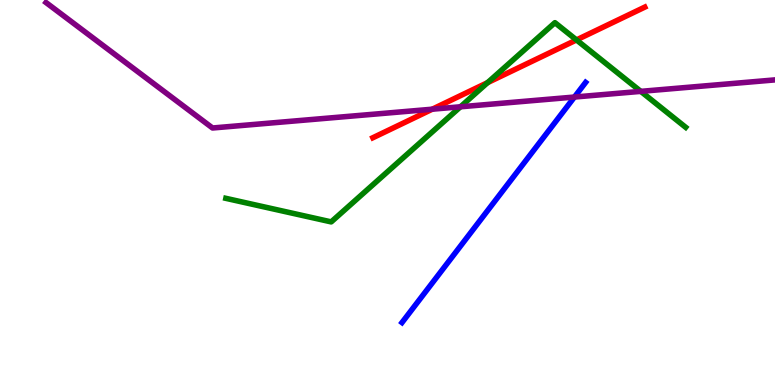[{'lines': ['blue', 'red'], 'intersections': []}, {'lines': ['green', 'red'], 'intersections': [{'x': 6.29, 'y': 7.85}, {'x': 7.44, 'y': 8.96}]}, {'lines': ['purple', 'red'], 'intersections': [{'x': 5.58, 'y': 7.16}]}, {'lines': ['blue', 'green'], 'intersections': []}, {'lines': ['blue', 'purple'], 'intersections': [{'x': 7.41, 'y': 7.48}]}, {'lines': ['green', 'purple'], 'intersections': [{'x': 5.94, 'y': 7.23}, {'x': 8.27, 'y': 7.63}]}]